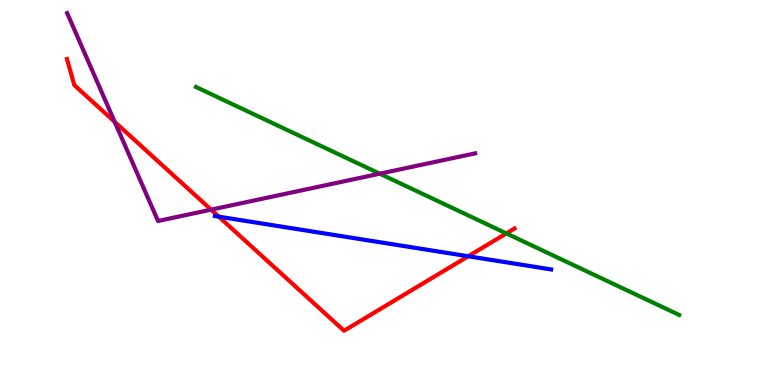[{'lines': ['blue', 'red'], 'intersections': [{'x': 2.82, 'y': 4.37}, {'x': 6.04, 'y': 3.34}]}, {'lines': ['green', 'red'], 'intersections': [{'x': 6.53, 'y': 3.94}]}, {'lines': ['purple', 'red'], 'intersections': [{'x': 1.48, 'y': 6.83}, {'x': 2.72, 'y': 4.55}]}, {'lines': ['blue', 'green'], 'intersections': []}, {'lines': ['blue', 'purple'], 'intersections': []}, {'lines': ['green', 'purple'], 'intersections': [{'x': 4.9, 'y': 5.49}]}]